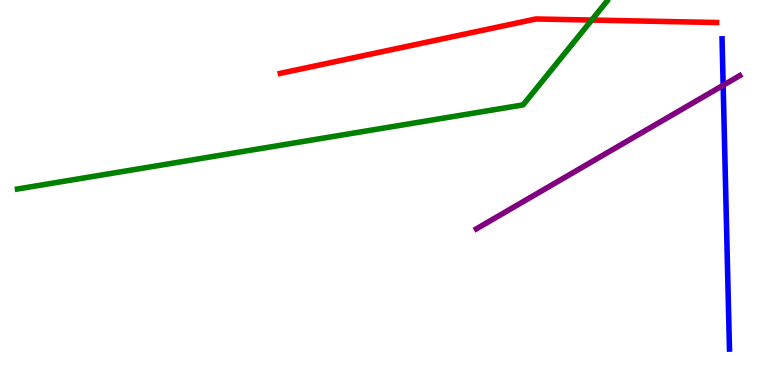[{'lines': ['blue', 'red'], 'intersections': []}, {'lines': ['green', 'red'], 'intersections': [{'x': 7.63, 'y': 9.48}]}, {'lines': ['purple', 'red'], 'intersections': []}, {'lines': ['blue', 'green'], 'intersections': []}, {'lines': ['blue', 'purple'], 'intersections': [{'x': 9.33, 'y': 7.78}]}, {'lines': ['green', 'purple'], 'intersections': []}]